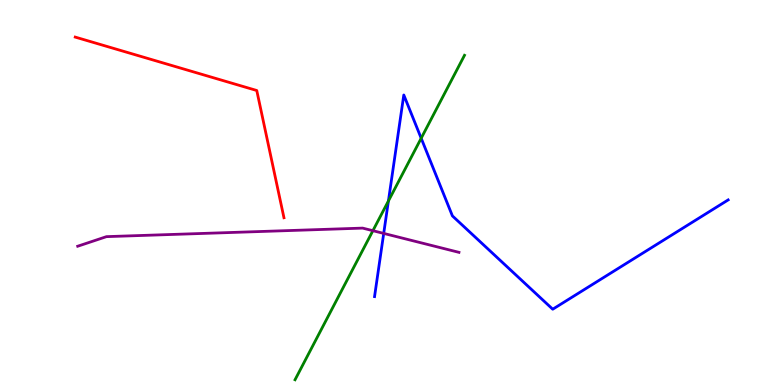[{'lines': ['blue', 'red'], 'intersections': []}, {'lines': ['green', 'red'], 'intersections': []}, {'lines': ['purple', 'red'], 'intersections': []}, {'lines': ['blue', 'green'], 'intersections': [{'x': 5.01, 'y': 4.78}, {'x': 5.43, 'y': 6.41}]}, {'lines': ['blue', 'purple'], 'intersections': [{'x': 4.95, 'y': 3.94}]}, {'lines': ['green', 'purple'], 'intersections': [{'x': 4.81, 'y': 4.01}]}]